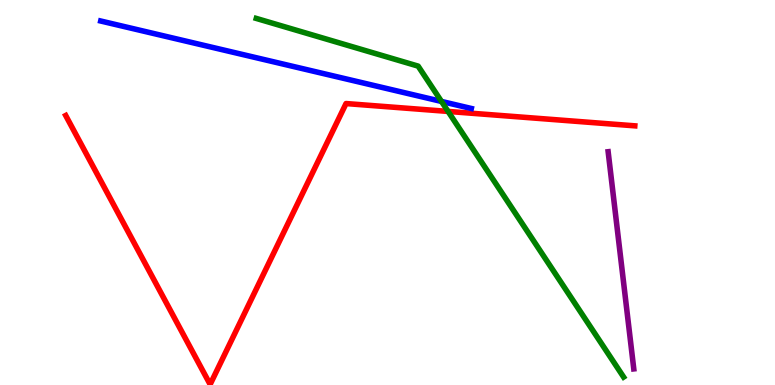[{'lines': ['blue', 'red'], 'intersections': []}, {'lines': ['green', 'red'], 'intersections': [{'x': 5.78, 'y': 7.11}]}, {'lines': ['purple', 'red'], 'intersections': []}, {'lines': ['blue', 'green'], 'intersections': [{'x': 5.7, 'y': 7.37}]}, {'lines': ['blue', 'purple'], 'intersections': []}, {'lines': ['green', 'purple'], 'intersections': []}]